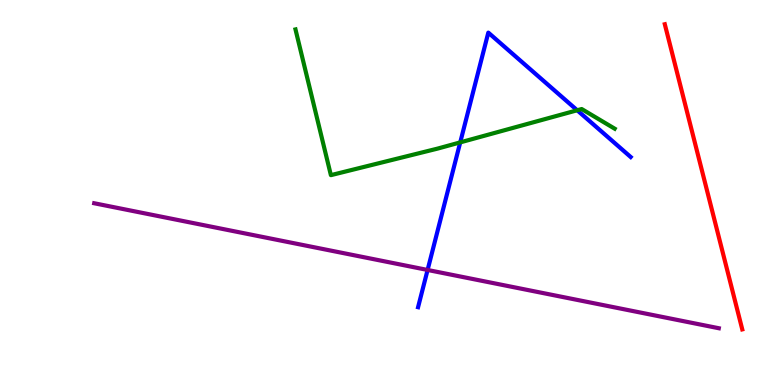[{'lines': ['blue', 'red'], 'intersections': []}, {'lines': ['green', 'red'], 'intersections': []}, {'lines': ['purple', 'red'], 'intersections': []}, {'lines': ['blue', 'green'], 'intersections': [{'x': 5.94, 'y': 6.3}, {'x': 7.45, 'y': 7.14}]}, {'lines': ['blue', 'purple'], 'intersections': [{'x': 5.52, 'y': 2.99}]}, {'lines': ['green', 'purple'], 'intersections': []}]